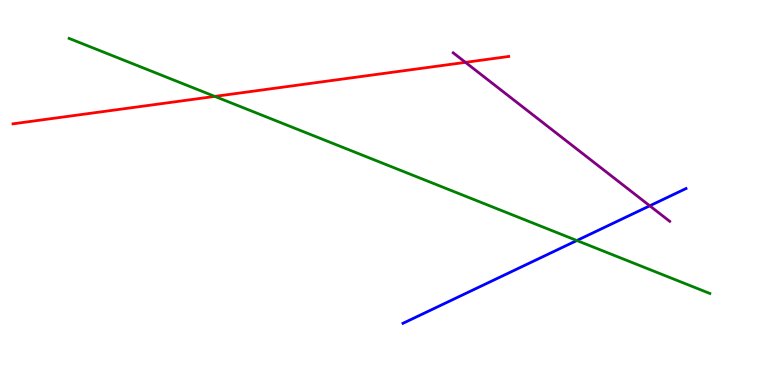[{'lines': ['blue', 'red'], 'intersections': []}, {'lines': ['green', 'red'], 'intersections': [{'x': 2.77, 'y': 7.5}]}, {'lines': ['purple', 'red'], 'intersections': [{'x': 6.01, 'y': 8.38}]}, {'lines': ['blue', 'green'], 'intersections': [{'x': 7.44, 'y': 3.75}]}, {'lines': ['blue', 'purple'], 'intersections': [{'x': 8.38, 'y': 4.65}]}, {'lines': ['green', 'purple'], 'intersections': []}]